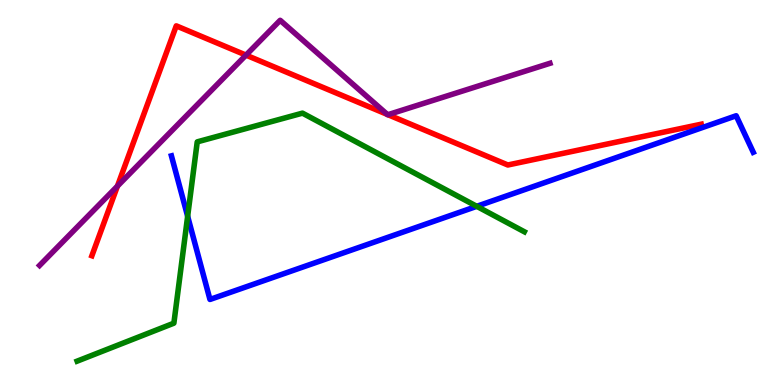[{'lines': ['blue', 'red'], 'intersections': []}, {'lines': ['green', 'red'], 'intersections': []}, {'lines': ['purple', 'red'], 'intersections': [{'x': 1.52, 'y': 5.17}, {'x': 3.17, 'y': 8.57}, {'x': 5.0, 'y': 7.03}, {'x': 5.01, 'y': 7.02}]}, {'lines': ['blue', 'green'], 'intersections': [{'x': 2.42, 'y': 4.38}, {'x': 6.15, 'y': 4.64}]}, {'lines': ['blue', 'purple'], 'intersections': []}, {'lines': ['green', 'purple'], 'intersections': []}]